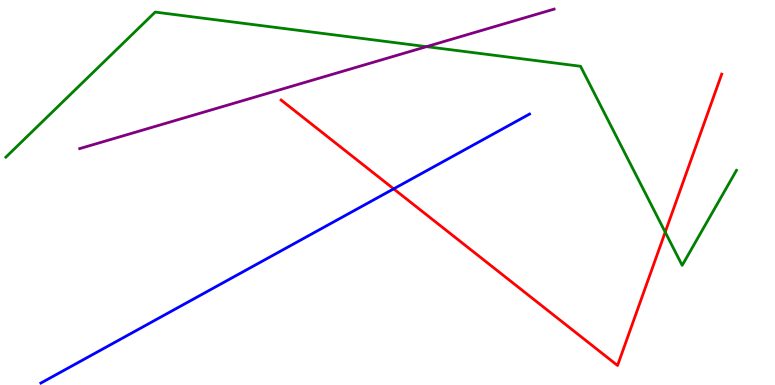[{'lines': ['blue', 'red'], 'intersections': [{'x': 5.08, 'y': 5.09}]}, {'lines': ['green', 'red'], 'intersections': [{'x': 8.58, 'y': 3.97}]}, {'lines': ['purple', 'red'], 'intersections': []}, {'lines': ['blue', 'green'], 'intersections': []}, {'lines': ['blue', 'purple'], 'intersections': []}, {'lines': ['green', 'purple'], 'intersections': [{'x': 5.5, 'y': 8.79}]}]